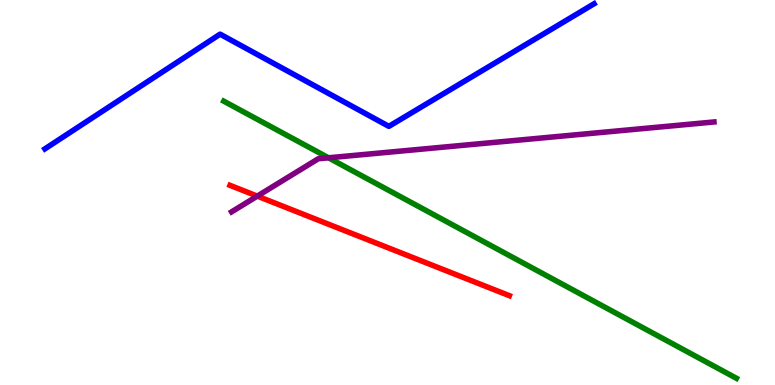[{'lines': ['blue', 'red'], 'intersections': []}, {'lines': ['green', 'red'], 'intersections': []}, {'lines': ['purple', 'red'], 'intersections': [{'x': 3.32, 'y': 4.91}]}, {'lines': ['blue', 'green'], 'intersections': []}, {'lines': ['blue', 'purple'], 'intersections': []}, {'lines': ['green', 'purple'], 'intersections': [{'x': 4.24, 'y': 5.9}]}]